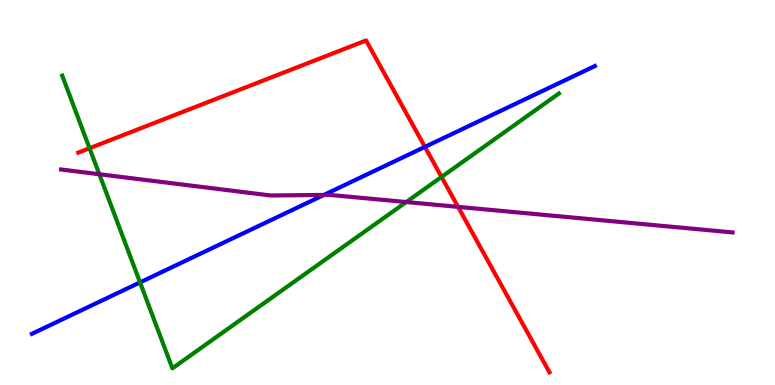[{'lines': ['blue', 'red'], 'intersections': [{'x': 5.48, 'y': 6.18}]}, {'lines': ['green', 'red'], 'intersections': [{'x': 1.16, 'y': 6.15}, {'x': 5.7, 'y': 5.4}]}, {'lines': ['purple', 'red'], 'intersections': [{'x': 5.91, 'y': 4.63}]}, {'lines': ['blue', 'green'], 'intersections': [{'x': 1.81, 'y': 2.66}]}, {'lines': ['blue', 'purple'], 'intersections': [{'x': 4.18, 'y': 4.94}]}, {'lines': ['green', 'purple'], 'intersections': [{'x': 1.28, 'y': 5.47}, {'x': 5.24, 'y': 4.75}]}]